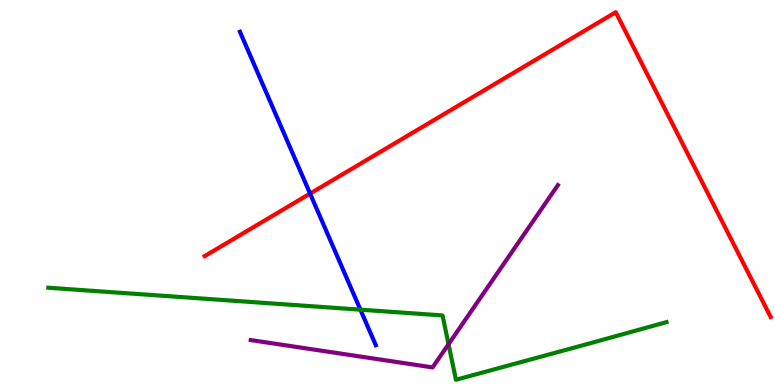[{'lines': ['blue', 'red'], 'intersections': [{'x': 4.0, 'y': 4.97}]}, {'lines': ['green', 'red'], 'intersections': []}, {'lines': ['purple', 'red'], 'intersections': []}, {'lines': ['blue', 'green'], 'intersections': [{'x': 4.65, 'y': 1.96}]}, {'lines': ['blue', 'purple'], 'intersections': []}, {'lines': ['green', 'purple'], 'intersections': [{'x': 5.79, 'y': 1.06}]}]